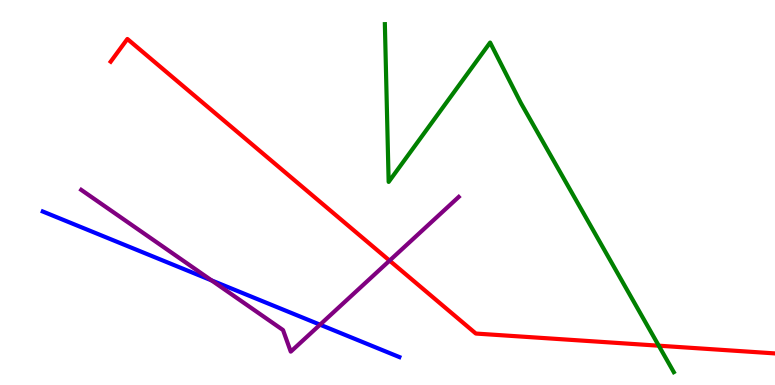[{'lines': ['blue', 'red'], 'intersections': []}, {'lines': ['green', 'red'], 'intersections': [{'x': 8.5, 'y': 1.02}]}, {'lines': ['purple', 'red'], 'intersections': [{'x': 5.03, 'y': 3.23}]}, {'lines': ['blue', 'green'], 'intersections': []}, {'lines': ['blue', 'purple'], 'intersections': [{'x': 2.73, 'y': 2.72}, {'x': 4.13, 'y': 1.57}]}, {'lines': ['green', 'purple'], 'intersections': []}]